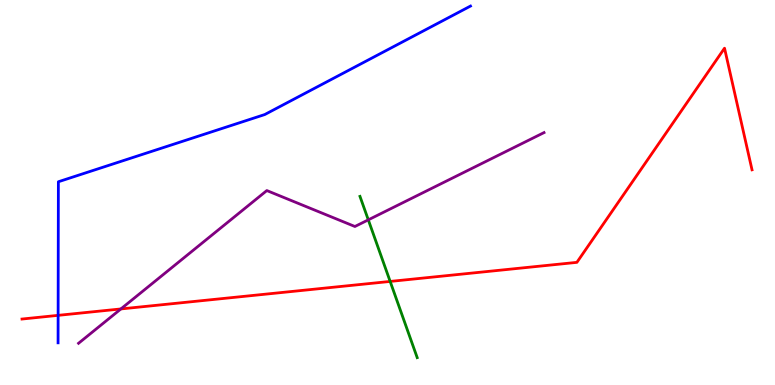[{'lines': ['blue', 'red'], 'intersections': [{'x': 0.75, 'y': 1.81}]}, {'lines': ['green', 'red'], 'intersections': [{'x': 5.03, 'y': 2.69}]}, {'lines': ['purple', 'red'], 'intersections': [{'x': 1.56, 'y': 1.98}]}, {'lines': ['blue', 'green'], 'intersections': []}, {'lines': ['blue', 'purple'], 'intersections': []}, {'lines': ['green', 'purple'], 'intersections': [{'x': 4.75, 'y': 4.29}]}]